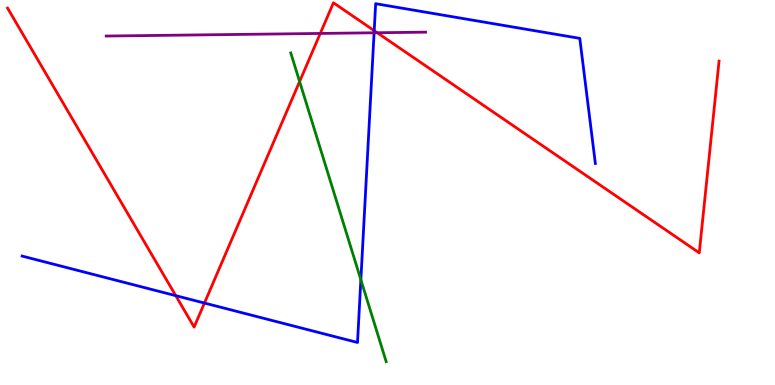[{'lines': ['blue', 'red'], 'intersections': [{'x': 2.27, 'y': 2.32}, {'x': 2.64, 'y': 2.13}, {'x': 4.83, 'y': 9.2}]}, {'lines': ['green', 'red'], 'intersections': [{'x': 3.87, 'y': 7.88}]}, {'lines': ['purple', 'red'], 'intersections': [{'x': 4.13, 'y': 9.13}, {'x': 4.87, 'y': 9.15}]}, {'lines': ['blue', 'green'], 'intersections': [{'x': 4.66, 'y': 2.73}]}, {'lines': ['blue', 'purple'], 'intersections': [{'x': 4.83, 'y': 9.15}]}, {'lines': ['green', 'purple'], 'intersections': []}]